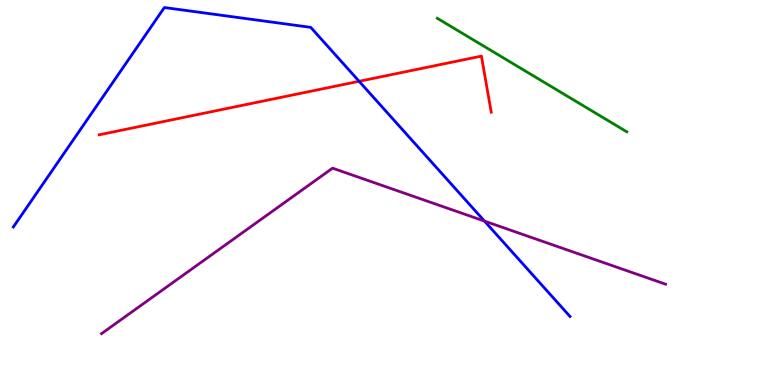[{'lines': ['blue', 'red'], 'intersections': [{'x': 4.63, 'y': 7.89}]}, {'lines': ['green', 'red'], 'intersections': []}, {'lines': ['purple', 'red'], 'intersections': []}, {'lines': ['blue', 'green'], 'intersections': []}, {'lines': ['blue', 'purple'], 'intersections': [{'x': 6.25, 'y': 4.26}]}, {'lines': ['green', 'purple'], 'intersections': []}]